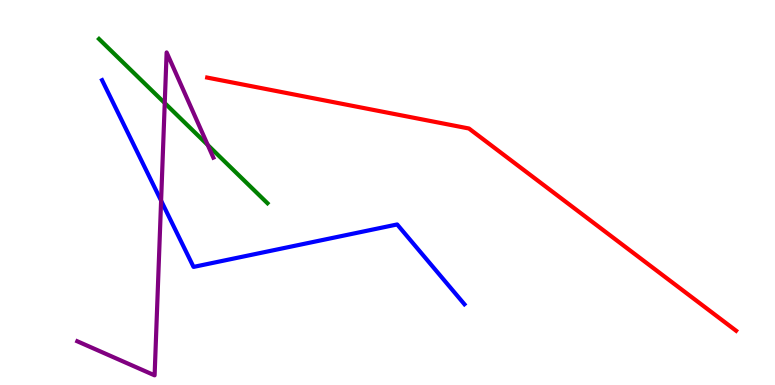[{'lines': ['blue', 'red'], 'intersections': []}, {'lines': ['green', 'red'], 'intersections': []}, {'lines': ['purple', 'red'], 'intersections': []}, {'lines': ['blue', 'green'], 'intersections': []}, {'lines': ['blue', 'purple'], 'intersections': [{'x': 2.08, 'y': 4.79}]}, {'lines': ['green', 'purple'], 'intersections': [{'x': 2.13, 'y': 7.32}, {'x': 2.68, 'y': 6.23}]}]